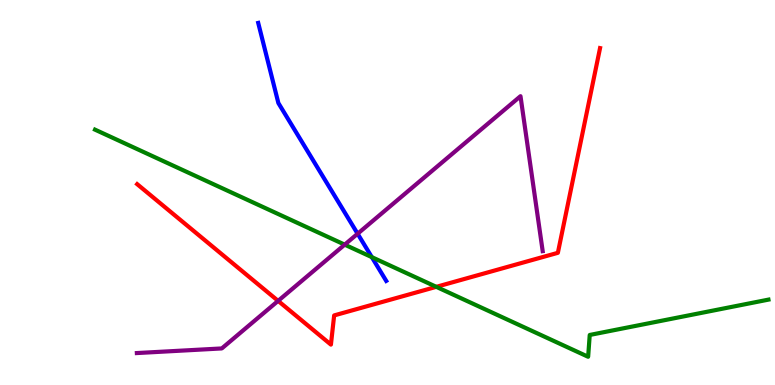[{'lines': ['blue', 'red'], 'intersections': []}, {'lines': ['green', 'red'], 'intersections': [{'x': 5.63, 'y': 2.55}]}, {'lines': ['purple', 'red'], 'intersections': [{'x': 3.59, 'y': 2.19}]}, {'lines': ['blue', 'green'], 'intersections': [{'x': 4.8, 'y': 3.32}]}, {'lines': ['blue', 'purple'], 'intersections': [{'x': 4.61, 'y': 3.93}]}, {'lines': ['green', 'purple'], 'intersections': [{'x': 4.45, 'y': 3.65}]}]